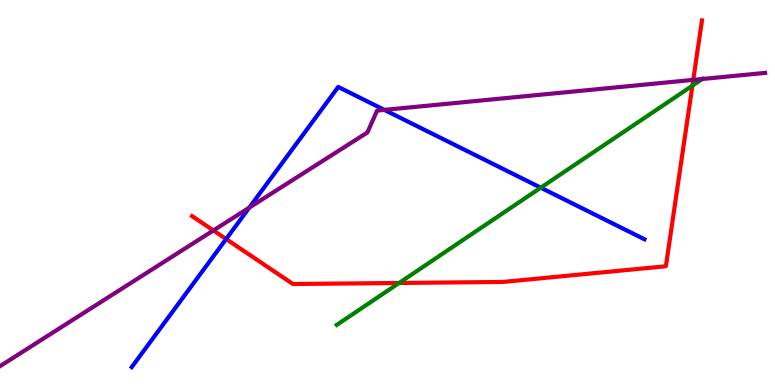[{'lines': ['blue', 'red'], 'intersections': [{'x': 2.92, 'y': 3.79}]}, {'lines': ['green', 'red'], 'intersections': [{'x': 5.15, 'y': 2.65}, {'x': 8.93, 'y': 7.77}]}, {'lines': ['purple', 'red'], 'intersections': [{'x': 2.75, 'y': 4.01}, {'x': 8.95, 'y': 7.93}]}, {'lines': ['blue', 'green'], 'intersections': [{'x': 6.98, 'y': 5.13}]}, {'lines': ['blue', 'purple'], 'intersections': [{'x': 3.22, 'y': 4.61}, {'x': 4.96, 'y': 7.15}]}, {'lines': ['green', 'purple'], 'intersections': [{'x': 9.06, 'y': 7.95}]}]